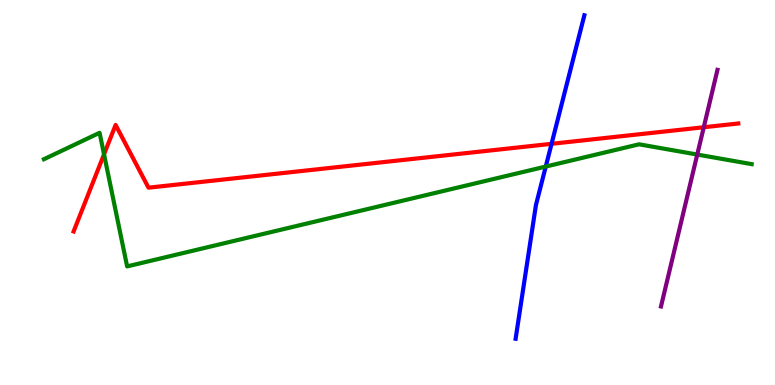[{'lines': ['blue', 'red'], 'intersections': [{'x': 7.12, 'y': 6.26}]}, {'lines': ['green', 'red'], 'intersections': [{'x': 1.34, 'y': 5.99}]}, {'lines': ['purple', 'red'], 'intersections': [{'x': 9.08, 'y': 6.69}]}, {'lines': ['blue', 'green'], 'intersections': [{'x': 7.04, 'y': 5.67}]}, {'lines': ['blue', 'purple'], 'intersections': []}, {'lines': ['green', 'purple'], 'intersections': [{'x': 9.0, 'y': 5.99}]}]